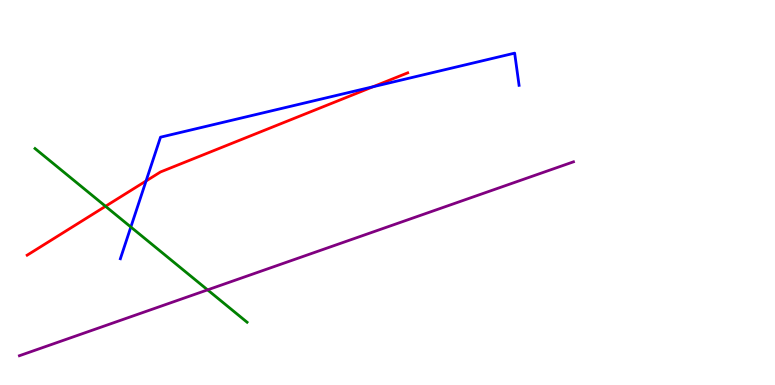[{'lines': ['blue', 'red'], 'intersections': [{'x': 1.88, 'y': 5.3}, {'x': 4.81, 'y': 7.75}]}, {'lines': ['green', 'red'], 'intersections': [{'x': 1.36, 'y': 4.64}]}, {'lines': ['purple', 'red'], 'intersections': []}, {'lines': ['blue', 'green'], 'intersections': [{'x': 1.69, 'y': 4.1}]}, {'lines': ['blue', 'purple'], 'intersections': []}, {'lines': ['green', 'purple'], 'intersections': [{'x': 2.68, 'y': 2.47}]}]